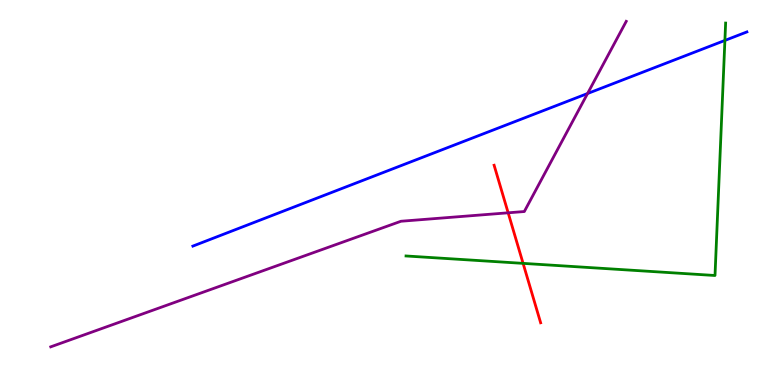[{'lines': ['blue', 'red'], 'intersections': []}, {'lines': ['green', 'red'], 'intersections': [{'x': 6.75, 'y': 3.16}]}, {'lines': ['purple', 'red'], 'intersections': [{'x': 6.56, 'y': 4.47}]}, {'lines': ['blue', 'green'], 'intersections': [{'x': 9.35, 'y': 8.95}]}, {'lines': ['blue', 'purple'], 'intersections': [{'x': 7.58, 'y': 7.57}]}, {'lines': ['green', 'purple'], 'intersections': []}]